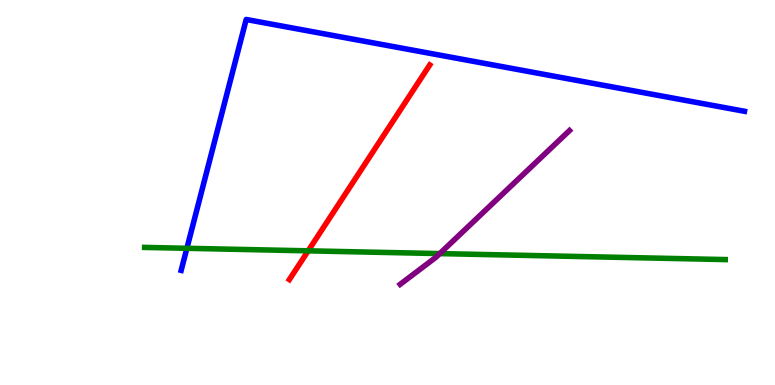[{'lines': ['blue', 'red'], 'intersections': []}, {'lines': ['green', 'red'], 'intersections': [{'x': 3.98, 'y': 3.48}]}, {'lines': ['purple', 'red'], 'intersections': []}, {'lines': ['blue', 'green'], 'intersections': [{'x': 2.41, 'y': 3.55}]}, {'lines': ['blue', 'purple'], 'intersections': []}, {'lines': ['green', 'purple'], 'intersections': [{'x': 5.67, 'y': 3.41}]}]